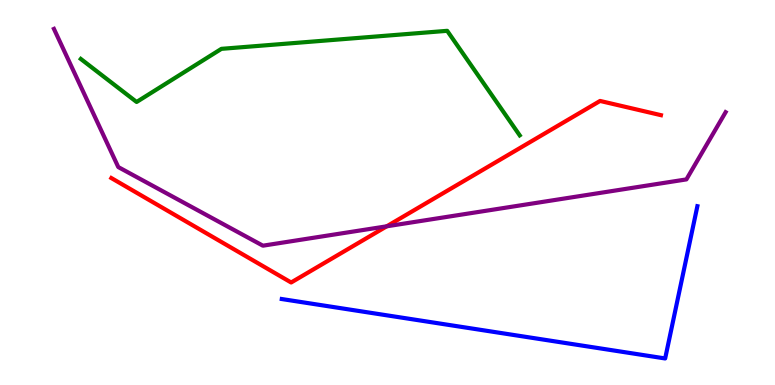[{'lines': ['blue', 'red'], 'intersections': []}, {'lines': ['green', 'red'], 'intersections': []}, {'lines': ['purple', 'red'], 'intersections': [{'x': 4.99, 'y': 4.12}]}, {'lines': ['blue', 'green'], 'intersections': []}, {'lines': ['blue', 'purple'], 'intersections': []}, {'lines': ['green', 'purple'], 'intersections': []}]